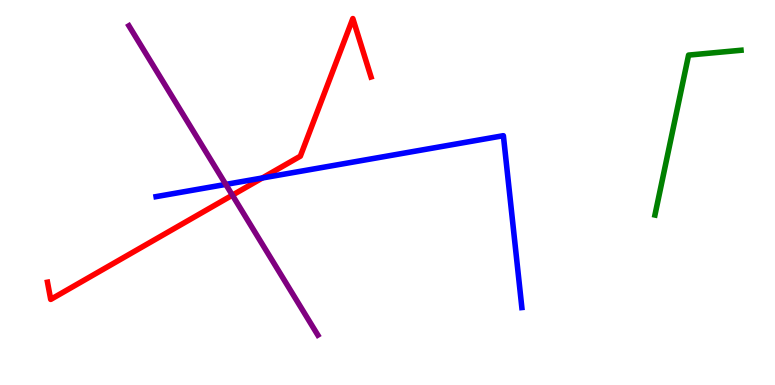[{'lines': ['blue', 'red'], 'intersections': [{'x': 3.38, 'y': 5.38}]}, {'lines': ['green', 'red'], 'intersections': []}, {'lines': ['purple', 'red'], 'intersections': [{'x': 3.0, 'y': 4.93}]}, {'lines': ['blue', 'green'], 'intersections': []}, {'lines': ['blue', 'purple'], 'intersections': [{'x': 2.91, 'y': 5.21}]}, {'lines': ['green', 'purple'], 'intersections': []}]